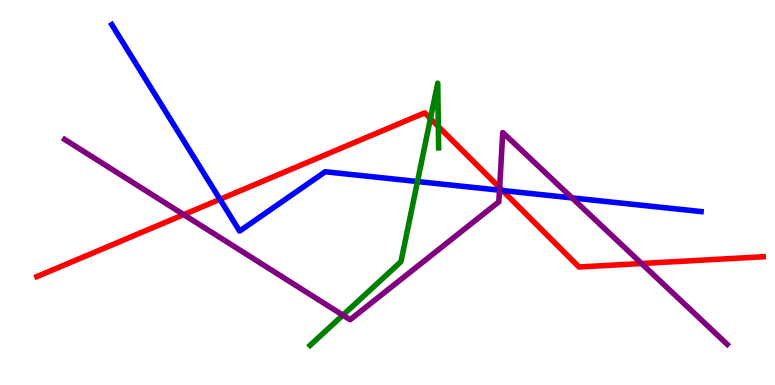[{'lines': ['blue', 'red'], 'intersections': [{'x': 2.84, 'y': 4.82}, {'x': 6.48, 'y': 5.05}]}, {'lines': ['green', 'red'], 'intersections': [{'x': 5.55, 'y': 6.92}, {'x': 5.66, 'y': 6.71}]}, {'lines': ['purple', 'red'], 'intersections': [{'x': 2.37, 'y': 4.43}, {'x': 6.45, 'y': 5.12}, {'x': 8.28, 'y': 3.16}]}, {'lines': ['blue', 'green'], 'intersections': [{'x': 5.39, 'y': 5.29}]}, {'lines': ['blue', 'purple'], 'intersections': [{'x': 6.45, 'y': 5.06}, {'x': 7.38, 'y': 4.86}]}, {'lines': ['green', 'purple'], 'intersections': [{'x': 4.42, 'y': 1.81}]}]